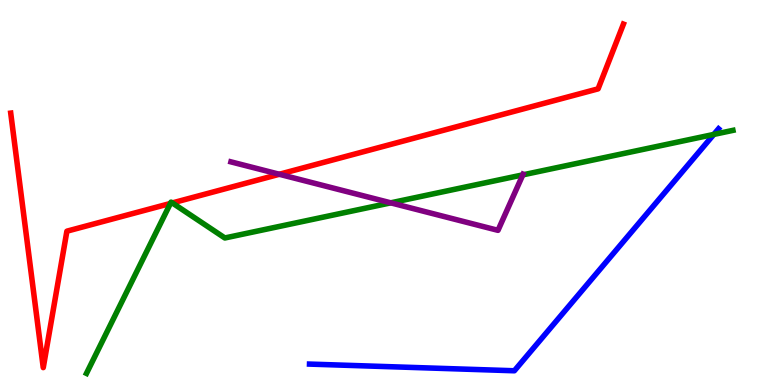[{'lines': ['blue', 'red'], 'intersections': []}, {'lines': ['green', 'red'], 'intersections': [{'x': 2.2, 'y': 4.72}, {'x': 2.22, 'y': 4.73}]}, {'lines': ['purple', 'red'], 'intersections': [{'x': 3.6, 'y': 5.47}]}, {'lines': ['blue', 'green'], 'intersections': [{'x': 9.21, 'y': 6.51}]}, {'lines': ['blue', 'purple'], 'intersections': []}, {'lines': ['green', 'purple'], 'intersections': [{'x': 5.04, 'y': 4.73}, {'x': 6.75, 'y': 5.46}]}]